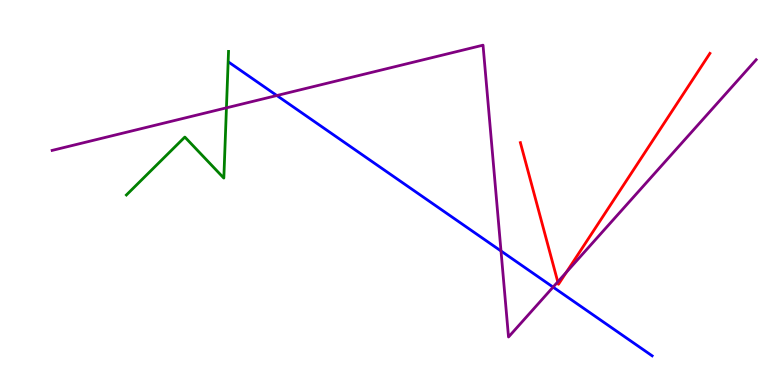[{'lines': ['blue', 'red'], 'intersections': []}, {'lines': ['green', 'red'], 'intersections': []}, {'lines': ['purple', 'red'], 'intersections': [{'x': 7.2, 'y': 2.68}, {'x': 7.31, 'y': 2.93}]}, {'lines': ['blue', 'green'], 'intersections': []}, {'lines': ['blue', 'purple'], 'intersections': [{'x': 3.57, 'y': 7.52}, {'x': 6.46, 'y': 3.48}, {'x': 7.14, 'y': 2.54}]}, {'lines': ['green', 'purple'], 'intersections': [{'x': 2.92, 'y': 7.2}]}]